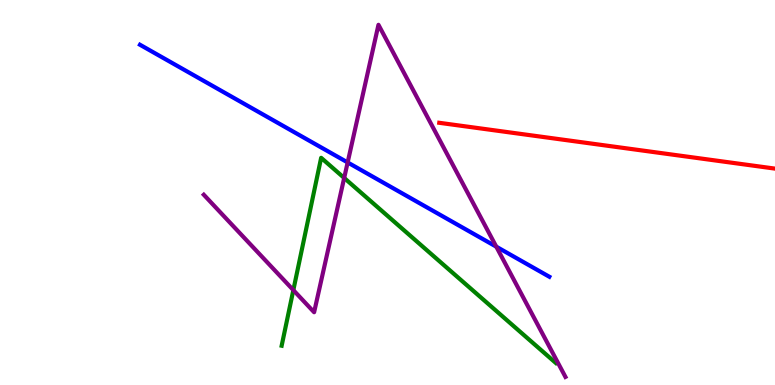[{'lines': ['blue', 'red'], 'intersections': []}, {'lines': ['green', 'red'], 'intersections': []}, {'lines': ['purple', 'red'], 'intersections': []}, {'lines': ['blue', 'green'], 'intersections': []}, {'lines': ['blue', 'purple'], 'intersections': [{'x': 4.49, 'y': 5.78}, {'x': 6.4, 'y': 3.59}]}, {'lines': ['green', 'purple'], 'intersections': [{'x': 3.79, 'y': 2.46}, {'x': 4.44, 'y': 5.38}]}]